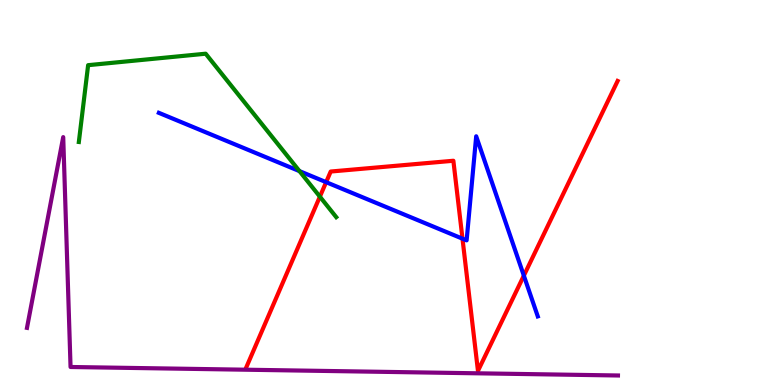[{'lines': ['blue', 'red'], 'intersections': [{'x': 4.21, 'y': 5.27}, {'x': 5.97, 'y': 3.8}, {'x': 6.76, 'y': 2.84}]}, {'lines': ['green', 'red'], 'intersections': [{'x': 4.13, 'y': 4.89}]}, {'lines': ['purple', 'red'], 'intersections': []}, {'lines': ['blue', 'green'], 'intersections': [{'x': 3.86, 'y': 5.56}]}, {'lines': ['blue', 'purple'], 'intersections': []}, {'lines': ['green', 'purple'], 'intersections': []}]